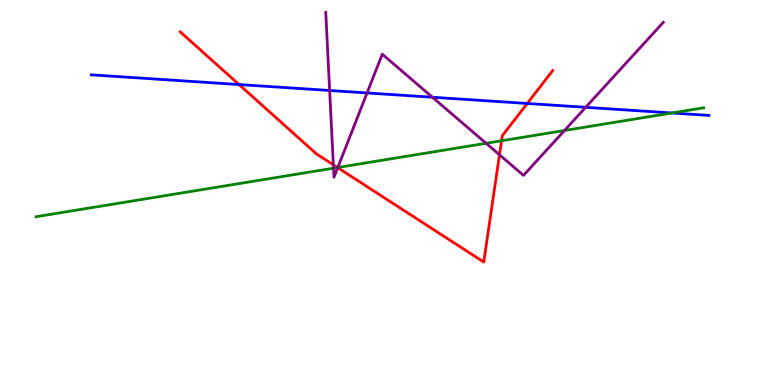[{'lines': ['blue', 'red'], 'intersections': [{'x': 3.08, 'y': 7.8}, {'x': 6.8, 'y': 7.31}]}, {'lines': ['green', 'red'], 'intersections': [{'x': 4.36, 'y': 5.65}, {'x': 6.47, 'y': 6.34}]}, {'lines': ['purple', 'red'], 'intersections': [{'x': 4.3, 'y': 5.72}, {'x': 4.36, 'y': 5.64}, {'x': 6.45, 'y': 5.98}]}, {'lines': ['blue', 'green'], 'intersections': [{'x': 8.67, 'y': 7.07}]}, {'lines': ['blue', 'purple'], 'intersections': [{'x': 4.25, 'y': 7.65}, {'x': 4.74, 'y': 7.59}, {'x': 5.58, 'y': 7.47}, {'x': 7.56, 'y': 7.21}]}, {'lines': ['green', 'purple'], 'intersections': [{'x': 4.3, 'y': 5.63}, {'x': 4.36, 'y': 5.65}, {'x': 6.27, 'y': 6.28}, {'x': 7.28, 'y': 6.61}]}]